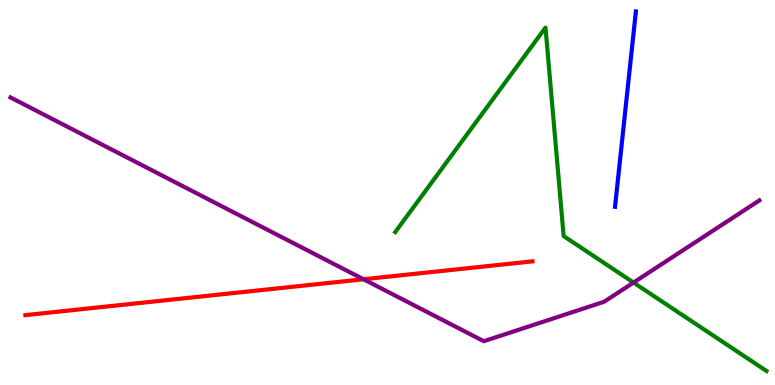[{'lines': ['blue', 'red'], 'intersections': []}, {'lines': ['green', 'red'], 'intersections': []}, {'lines': ['purple', 'red'], 'intersections': [{'x': 4.69, 'y': 2.75}]}, {'lines': ['blue', 'green'], 'intersections': []}, {'lines': ['blue', 'purple'], 'intersections': []}, {'lines': ['green', 'purple'], 'intersections': [{'x': 8.17, 'y': 2.66}]}]